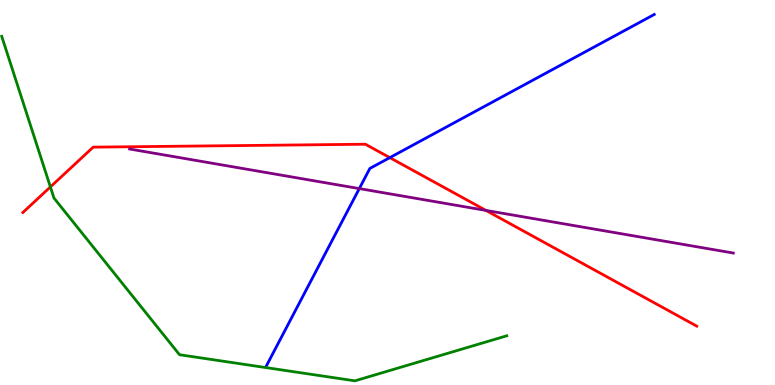[{'lines': ['blue', 'red'], 'intersections': [{'x': 5.03, 'y': 5.91}]}, {'lines': ['green', 'red'], 'intersections': [{'x': 0.65, 'y': 5.14}]}, {'lines': ['purple', 'red'], 'intersections': [{'x': 6.27, 'y': 4.53}]}, {'lines': ['blue', 'green'], 'intersections': []}, {'lines': ['blue', 'purple'], 'intersections': [{'x': 4.64, 'y': 5.1}]}, {'lines': ['green', 'purple'], 'intersections': []}]